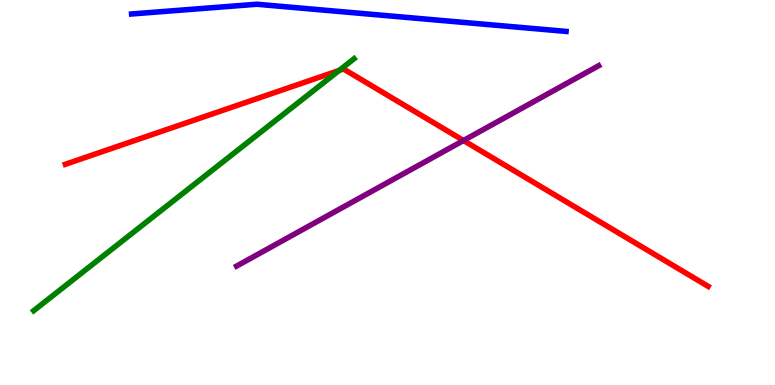[{'lines': ['blue', 'red'], 'intersections': []}, {'lines': ['green', 'red'], 'intersections': [{'x': 4.38, 'y': 8.17}]}, {'lines': ['purple', 'red'], 'intersections': [{'x': 5.98, 'y': 6.35}]}, {'lines': ['blue', 'green'], 'intersections': []}, {'lines': ['blue', 'purple'], 'intersections': []}, {'lines': ['green', 'purple'], 'intersections': []}]